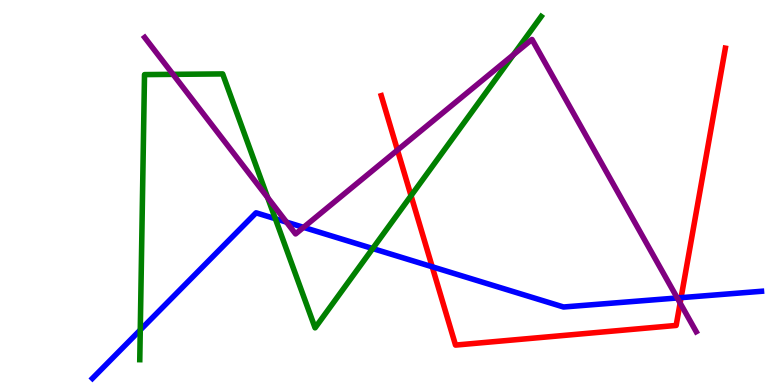[{'lines': ['blue', 'red'], 'intersections': [{'x': 5.58, 'y': 3.07}, {'x': 8.79, 'y': 2.27}]}, {'lines': ['green', 'red'], 'intersections': [{'x': 5.3, 'y': 4.92}]}, {'lines': ['purple', 'red'], 'intersections': [{'x': 5.13, 'y': 6.1}, {'x': 8.78, 'y': 2.13}]}, {'lines': ['blue', 'green'], 'intersections': [{'x': 1.81, 'y': 1.43}, {'x': 3.55, 'y': 4.32}, {'x': 4.81, 'y': 3.54}]}, {'lines': ['blue', 'purple'], 'intersections': [{'x': 3.7, 'y': 4.23}, {'x': 3.92, 'y': 4.09}, {'x': 8.74, 'y': 2.26}]}, {'lines': ['green', 'purple'], 'intersections': [{'x': 2.23, 'y': 8.07}, {'x': 3.45, 'y': 4.87}, {'x': 6.63, 'y': 8.58}]}]